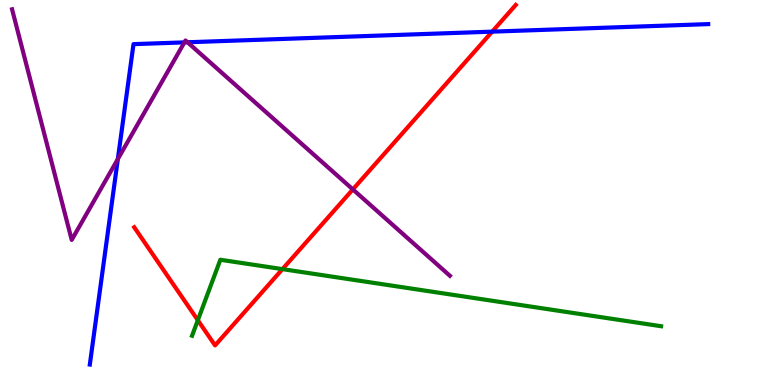[{'lines': ['blue', 'red'], 'intersections': [{'x': 6.35, 'y': 9.18}]}, {'lines': ['green', 'red'], 'intersections': [{'x': 2.55, 'y': 1.68}, {'x': 3.64, 'y': 3.01}]}, {'lines': ['purple', 'red'], 'intersections': [{'x': 4.55, 'y': 5.08}]}, {'lines': ['blue', 'green'], 'intersections': []}, {'lines': ['blue', 'purple'], 'intersections': [{'x': 1.52, 'y': 5.87}, {'x': 2.38, 'y': 8.9}, {'x': 2.42, 'y': 8.9}]}, {'lines': ['green', 'purple'], 'intersections': []}]